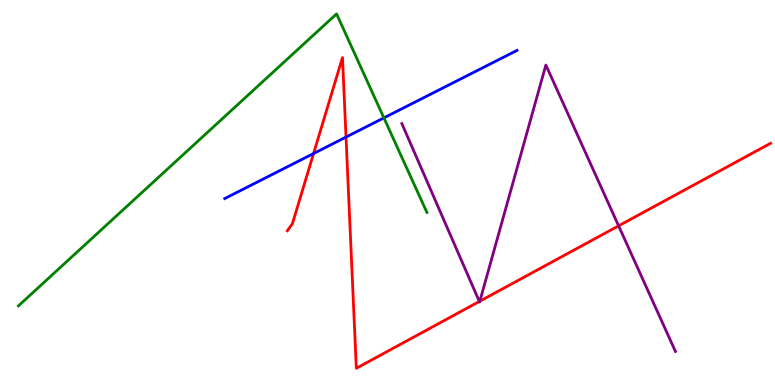[{'lines': ['blue', 'red'], 'intersections': [{'x': 4.05, 'y': 6.01}, {'x': 4.46, 'y': 6.44}]}, {'lines': ['green', 'red'], 'intersections': []}, {'lines': ['purple', 'red'], 'intersections': [{'x': 6.19, 'y': 2.17}, {'x': 6.19, 'y': 2.18}, {'x': 7.98, 'y': 4.13}]}, {'lines': ['blue', 'green'], 'intersections': [{'x': 4.95, 'y': 6.94}]}, {'lines': ['blue', 'purple'], 'intersections': []}, {'lines': ['green', 'purple'], 'intersections': []}]